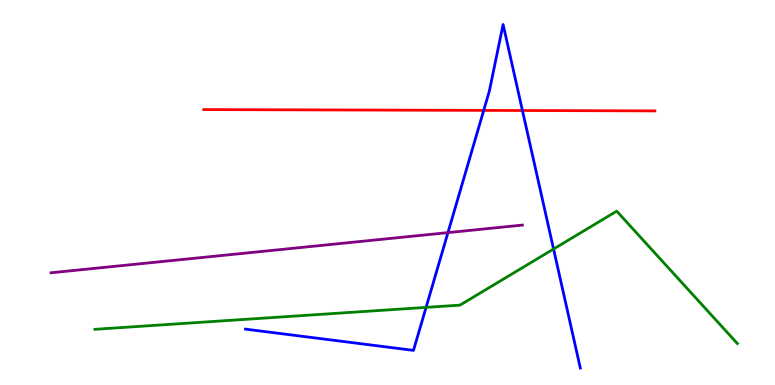[{'lines': ['blue', 'red'], 'intersections': [{'x': 6.24, 'y': 7.13}, {'x': 6.74, 'y': 7.13}]}, {'lines': ['green', 'red'], 'intersections': []}, {'lines': ['purple', 'red'], 'intersections': []}, {'lines': ['blue', 'green'], 'intersections': [{'x': 5.5, 'y': 2.02}, {'x': 7.14, 'y': 3.53}]}, {'lines': ['blue', 'purple'], 'intersections': [{'x': 5.78, 'y': 3.96}]}, {'lines': ['green', 'purple'], 'intersections': []}]